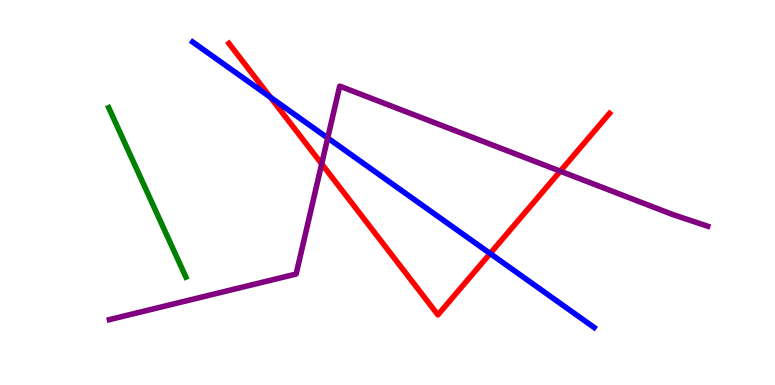[{'lines': ['blue', 'red'], 'intersections': [{'x': 3.49, 'y': 7.47}, {'x': 6.32, 'y': 3.42}]}, {'lines': ['green', 'red'], 'intersections': []}, {'lines': ['purple', 'red'], 'intersections': [{'x': 4.15, 'y': 5.74}, {'x': 7.23, 'y': 5.55}]}, {'lines': ['blue', 'green'], 'intersections': []}, {'lines': ['blue', 'purple'], 'intersections': [{'x': 4.23, 'y': 6.42}]}, {'lines': ['green', 'purple'], 'intersections': []}]